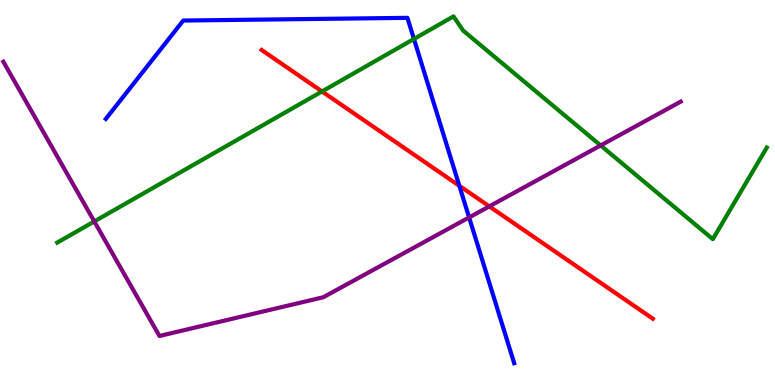[{'lines': ['blue', 'red'], 'intersections': [{'x': 5.93, 'y': 5.17}]}, {'lines': ['green', 'red'], 'intersections': [{'x': 4.15, 'y': 7.62}]}, {'lines': ['purple', 'red'], 'intersections': [{'x': 6.31, 'y': 4.64}]}, {'lines': ['blue', 'green'], 'intersections': [{'x': 5.34, 'y': 8.99}]}, {'lines': ['blue', 'purple'], 'intersections': [{'x': 6.05, 'y': 4.35}]}, {'lines': ['green', 'purple'], 'intersections': [{'x': 1.22, 'y': 4.25}, {'x': 7.75, 'y': 6.22}]}]